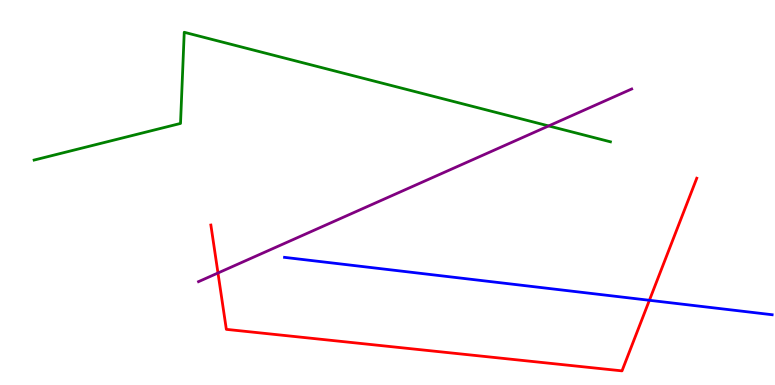[{'lines': ['blue', 'red'], 'intersections': [{'x': 8.38, 'y': 2.2}]}, {'lines': ['green', 'red'], 'intersections': []}, {'lines': ['purple', 'red'], 'intersections': [{'x': 2.81, 'y': 2.91}]}, {'lines': ['blue', 'green'], 'intersections': []}, {'lines': ['blue', 'purple'], 'intersections': []}, {'lines': ['green', 'purple'], 'intersections': [{'x': 7.08, 'y': 6.73}]}]